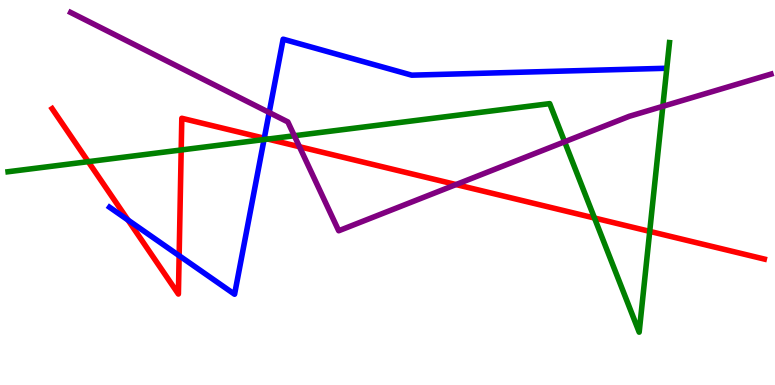[{'lines': ['blue', 'red'], 'intersections': [{'x': 1.65, 'y': 4.28}, {'x': 2.31, 'y': 3.36}, {'x': 3.41, 'y': 6.41}]}, {'lines': ['green', 'red'], 'intersections': [{'x': 1.14, 'y': 5.8}, {'x': 2.34, 'y': 6.1}, {'x': 3.46, 'y': 6.39}, {'x': 7.67, 'y': 4.34}, {'x': 8.38, 'y': 3.99}]}, {'lines': ['purple', 'red'], 'intersections': [{'x': 3.86, 'y': 6.19}, {'x': 5.88, 'y': 5.21}]}, {'lines': ['blue', 'green'], 'intersections': [{'x': 3.41, 'y': 6.38}]}, {'lines': ['blue', 'purple'], 'intersections': [{'x': 3.47, 'y': 7.08}]}, {'lines': ['green', 'purple'], 'intersections': [{'x': 3.8, 'y': 6.47}, {'x': 7.29, 'y': 6.32}, {'x': 8.55, 'y': 7.24}]}]